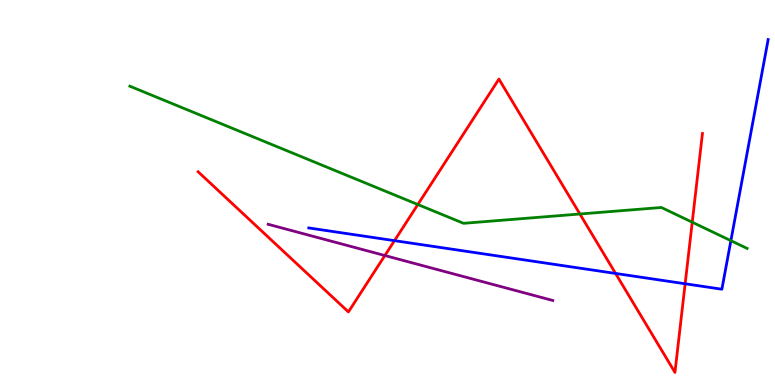[{'lines': ['blue', 'red'], 'intersections': [{'x': 5.09, 'y': 3.75}, {'x': 7.94, 'y': 2.9}, {'x': 8.84, 'y': 2.63}]}, {'lines': ['green', 'red'], 'intersections': [{'x': 5.39, 'y': 4.69}, {'x': 7.48, 'y': 4.44}, {'x': 8.93, 'y': 4.23}]}, {'lines': ['purple', 'red'], 'intersections': [{'x': 4.97, 'y': 3.36}]}, {'lines': ['blue', 'green'], 'intersections': [{'x': 9.43, 'y': 3.75}]}, {'lines': ['blue', 'purple'], 'intersections': []}, {'lines': ['green', 'purple'], 'intersections': []}]